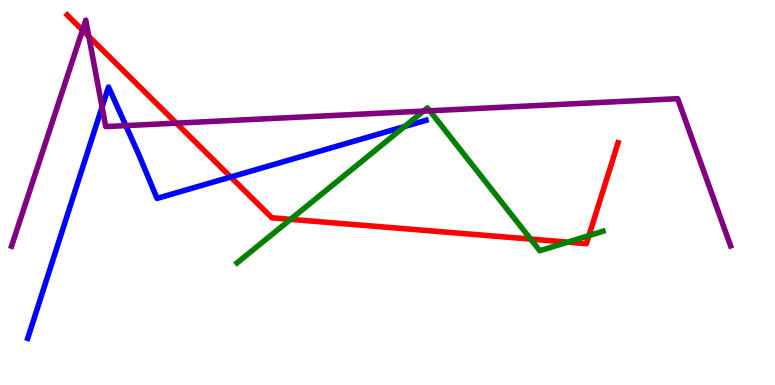[{'lines': ['blue', 'red'], 'intersections': [{'x': 2.98, 'y': 5.4}]}, {'lines': ['green', 'red'], 'intersections': [{'x': 3.75, 'y': 4.3}, {'x': 6.85, 'y': 3.79}, {'x': 7.32, 'y': 3.71}, {'x': 7.6, 'y': 3.88}]}, {'lines': ['purple', 'red'], 'intersections': [{'x': 1.06, 'y': 9.22}, {'x': 1.15, 'y': 9.05}, {'x': 2.28, 'y': 6.8}]}, {'lines': ['blue', 'green'], 'intersections': [{'x': 5.22, 'y': 6.71}]}, {'lines': ['blue', 'purple'], 'intersections': [{'x': 1.32, 'y': 7.22}, {'x': 1.62, 'y': 6.74}]}, {'lines': ['green', 'purple'], 'intersections': [{'x': 5.46, 'y': 7.11}, {'x': 5.55, 'y': 7.12}]}]